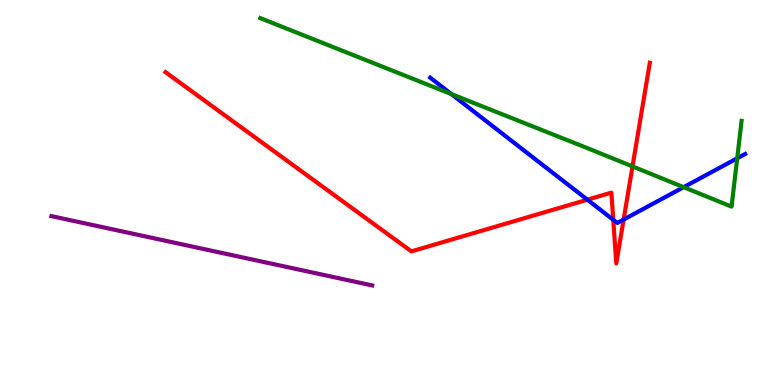[{'lines': ['blue', 'red'], 'intersections': [{'x': 7.58, 'y': 4.81}, {'x': 7.91, 'y': 4.29}, {'x': 8.05, 'y': 4.3}]}, {'lines': ['green', 'red'], 'intersections': [{'x': 8.16, 'y': 5.68}]}, {'lines': ['purple', 'red'], 'intersections': []}, {'lines': ['blue', 'green'], 'intersections': [{'x': 5.82, 'y': 7.56}, {'x': 8.82, 'y': 5.14}, {'x': 9.51, 'y': 5.89}]}, {'lines': ['blue', 'purple'], 'intersections': []}, {'lines': ['green', 'purple'], 'intersections': []}]